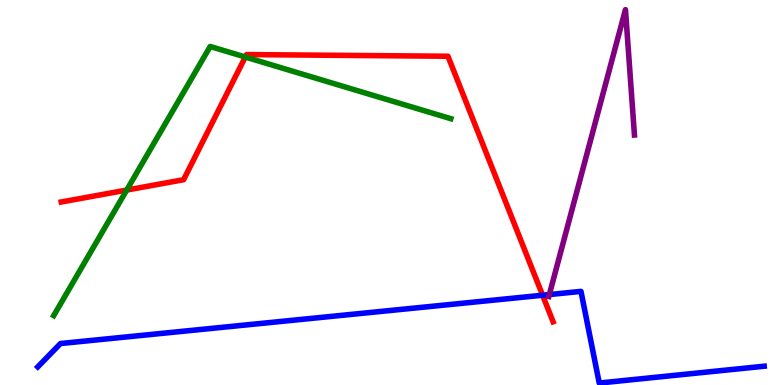[{'lines': ['blue', 'red'], 'intersections': [{'x': 7.0, 'y': 2.33}]}, {'lines': ['green', 'red'], 'intersections': [{'x': 1.63, 'y': 5.06}, {'x': 3.17, 'y': 8.52}]}, {'lines': ['purple', 'red'], 'intersections': []}, {'lines': ['blue', 'green'], 'intersections': []}, {'lines': ['blue', 'purple'], 'intersections': [{'x': 7.09, 'y': 2.35}]}, {'lines': ['green', 'purple'], 'intersections': []}]